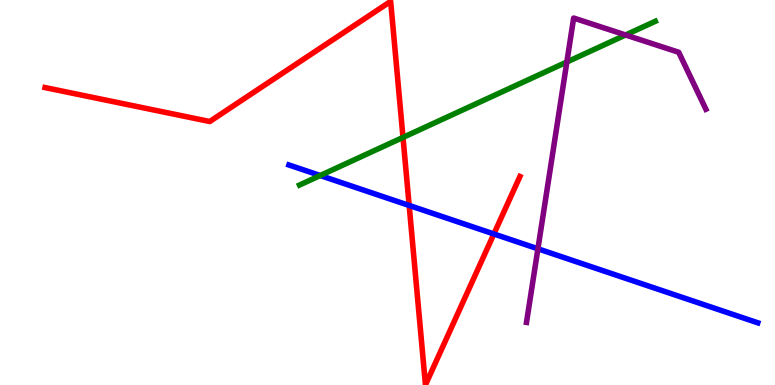[{'lines': ['blue', 'red'], 'intersections': [{'x': 5.28, 'y': 4.66}, {'x': 6.37, 'y': 3.92}]}, {'lines': ['green', 'red'], 'intersections': [{'x': 5.2, 'y': 6.43}]}, {'lines': ['purple', 'red'], 'intersections': []}, {'lines': ['blue', 'green'], 'intersections': [{'x': 4.13, 'y': 5.44}]}, {'lines': ['blue', 'purple'], 'intersections': [{'x': 6.94, 'y': 3.54}]}, {'lines': ['green', 'purple'], 'intersections': [{'x': 7.31, 'y': 8.39}, {'x': 8.07, 'y': 9.09}]}]